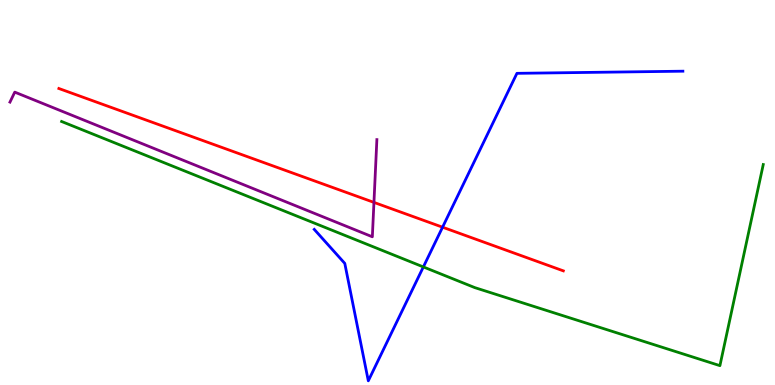[{'lines': ['blue', 'red'], 'intersections': [{'x': 5.71, 'y': 4.1}]}, {'lines': ['green', 'red'], 'intersections': []}, {'lines': ['purple', 'red'], 'intersections': [{'x': 4.83, 'y': 4.74}]}, {'lines': ['blue', 'green'], 'intersections': [{'x': 5.46, 'y': 3.07}]}, {'lines': ['blue', 'purple'], 'intersections': []}, {'lines': ['green', 'purple'], 'intersections': []}]